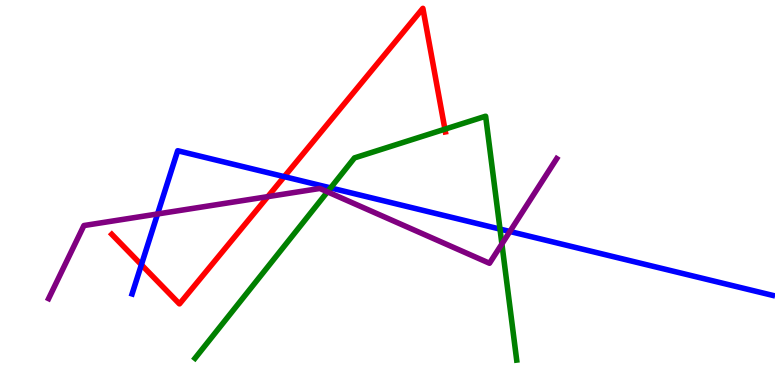[{'lines': ['blue', 'red'], 'intersections': [{'x': 1.82, 'y': 3.12}, {'x': 3.67, 'y': 5.41}]}, {'lines': ['green', 'red'], 'intersections': [{'x': 5.74, 'y': 6.65}]}, {'lines': ['purple', 'red'], 'intersections': [{'x': 3.46, 'y': 4.89}]}, {'lines': ['blue', 'green'], 'intersections': [{'x': 4.27, 'y': 5.12}, {'x': 6.45, 'y': 4.05}]}, {'lines': ['blue', 'purple'], 'intersections': [{'x': 2.03, 'y': 4.44}, {'x': 6.58, 'y': 3.99}]}, {'lines': ['green', 'purple'], 'intersections': [{'x': 4.23, 'y': 5.02}, {'x': 6.48, 'y': 3.66}]}]